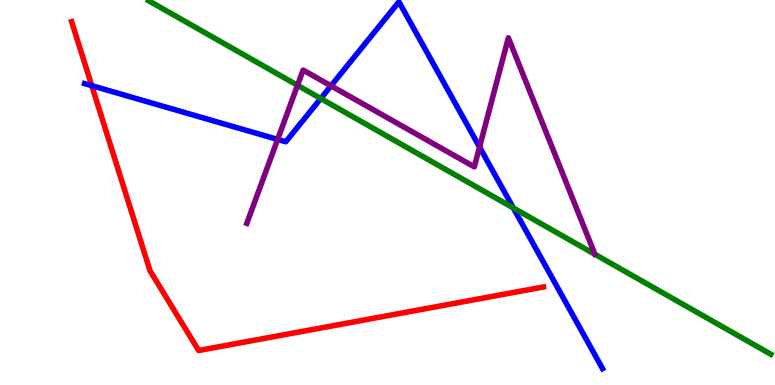[{'lines': ['blue', 'red'], 'intersections': [{'x': 1.18, 'y': 7.77}]}, {'lines': ['green', 'red'], 'intersections': []}, {'lines': ['purple', 'red'], 'intersections': []}, {'lines': ['blue', 'green'], 'intersections': [{'x': 4.14, 'y': 7.44}, {'x': 6.62, 'y': 4.6}]}, {'lines': ['blue', 'purple'], 'intersections': [{'x': 3.58, 'y': 6.38}, {'x': 4.27, 'y': 7.77}, {'x': 6.19, 'y': 6.18}]}, {'lines': ['green', 'purple'], 'intersections': [{'x': 3.84, 'y': 7.78}]}]